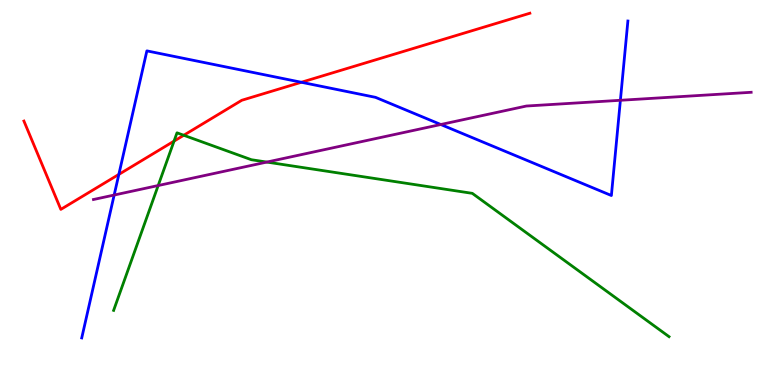[{'lines': ['blue', 'red'], 'intersections': [{'x': 1.53, 'y': 5.47}, {'x': 3.89, 'y': 7.86}]}, {'lines': ['green', 'red'], 'intersections': [{'x': 2.25, 'y': 6.33}, {'x': 2.37, 'y': 6.49}]}, {'lines': ['purple', 'red'], 'intersections': []}, {'lines': ['blue', 'green'], 'intersections': []}, {'lines': ['blue', 'purple'], 'intersections': [{'x': 1.47, 'y': 4.93}, {'x': 5.69, 'y': 6.77}, {'x': 8.01, 'y': 7.4}]}, {'lines': ['green', 'purple'], 'intersections': [{'x': 2.04, 'y': 5.18}, {'x': 3.44, 'y': 5.79}]}]